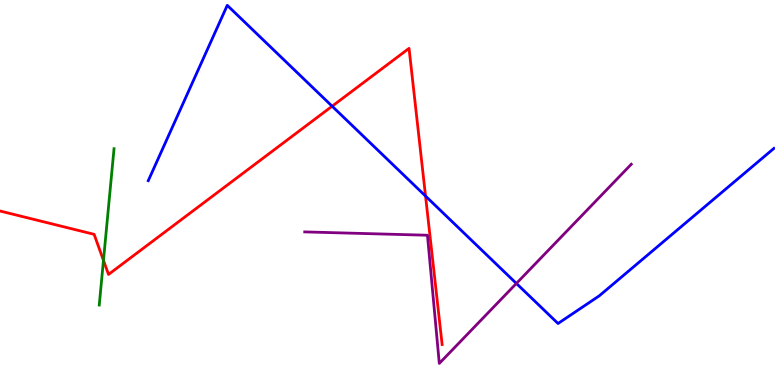[{'lines': ['blue', 'red'], 'intersections': [{'x': 4.29, 'y': 7.24}, {'x': 5.49, 'y': 4.91}]}, {'lines': ['green', 'red'], 'intersections': [{'x': 1.34, 'y': 3.24}]}, {'lines': ['purple', 'red'], 'intersections': []}, {'lines': ['blue', 'green'], 'intersections': []}, {'lines': ['blue', 'purple'], 'intersections': [{'x': 6.66, 'y': 2.64}]}, {'lines': ['green', 'purple'], 'intersections': []}]